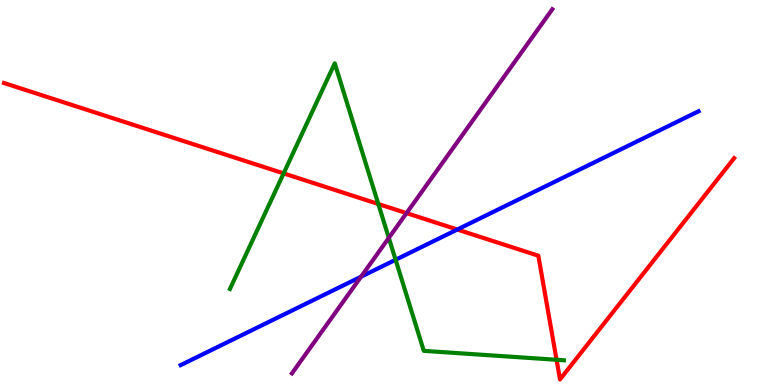[{'lines': ['blue', 'red'], 'intersections': [{'x': 5.9, 'y': 4.04}]}, {'lines': ['green', 'red'], 'intersections': [{'x': 3.66, 'y': 5.5}, {'x': 4.88, 'y': 4.7}, {'x': 7.18, 'y': 0.655}]}, {'lines': ['purple', 'red'], 'intersections': [{'x': 5.25, 'y': 4.46}]}, {'lines': ['blue', 'green'], 'intersections': [{'x': 5.1, 'y': 3.25}]}, {'lines': ['blue', 'purple'], 'intersections': [{'x': 4.66, 'y': 2.81}]}, {'lines': ['green', 'purple'], 'intersections': [{'x': 5.02, 'y': 3.82}]}]